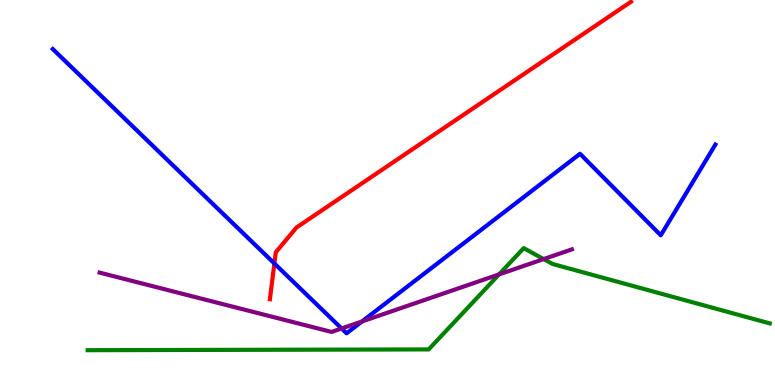[{'lines': ['blue', 'red'], 'intersections': [{'x': 3.54, 'y': 3.16}]}, {'lines': ['green', 'red'], 'intersections': []}, {'lines': ['purple', 'red'], 'intersections': []}, {'lines': ['blue', 'green'], 'intersections': []}, {'lines': ['blue', 'purple'], 'intersections': [{'x': 4.41, 'y': 1.47}, {'x': 4.67, 'y': 1.65}]}, {'lines': ['green', 'purple'], 'intersections': [{'x': 6.44, 'y': 2.87}, {'x': 7.02, 'y': 3.27}]}]